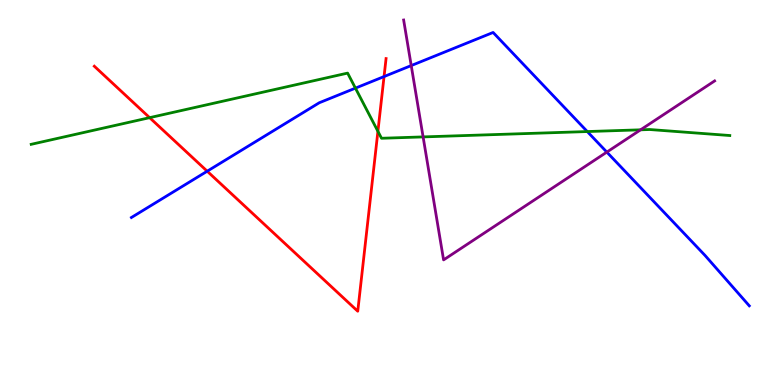[{'lines': ['blue', 'red'], 'intersections': [{'x': 2.67, 'y': 5.55}, {'x': 4.96, 'y': 8.01}]}, {'lines': ['green', 'red'], 'intersections': [{'x': 1.93, 'y': 6.94}, {'x': 4.88, 'y': 6.59}]}, {'lines': ['purple', 'red'], 'intersections': []}, {'lines': ['blue', 'green'], 'intersections': [{'x': 4.59, 'y': 7.71}, {'x': 7.58, 'y': 6.58}]}, {'lines': ['blue', 'purple'], 'intersections': [{'x': 5.31, 'y': 8.3}, {'x': 7.83, 'y': 6.05}]}, {'lines': ['green', 'purple'], 'intersections': [{'x': 5.46, 'y': 6.44}, {'x': 8.27, 'y': 6.63}]}]